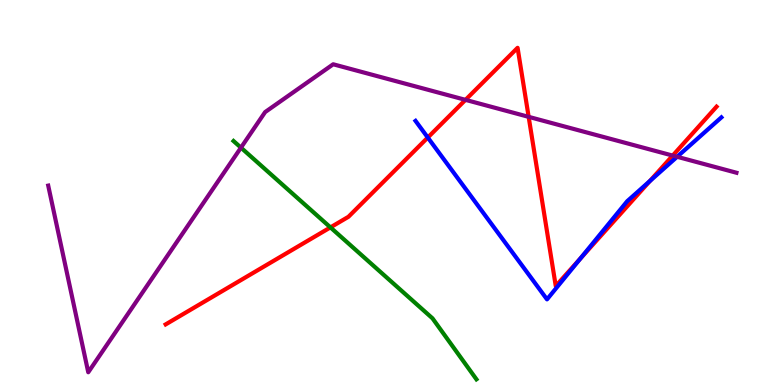[{'lines': ['blue', 'red'], 'intersections': [{'x': 5.52, 'y': 6.43}, {'x': 7.49, 'y': 3.28}, {'x': 8.39, 'y': 5.3}]}, {'lines': ['green', 'red'], 'intersections': [{'x': 4.26, 'y': 4.09}]}, {'lines': ['purple', 'red'], 'intersections': [{'x': 6.01, 'y': 7.41}, {'x': 6.82, 'y': 6.97}, {'x': 8.68, 'y': 5.96}]}, {'lines': ['blue', 'green'], 'intersections': []}, {'lines': ['blue', 'purple'], 'intersections': [{'x': 8.74, 'y': 5.93}]}, {'lines': ['green', 'purple'], 'intersections': [{'x': 3.11, 'y': 6.17}]}]